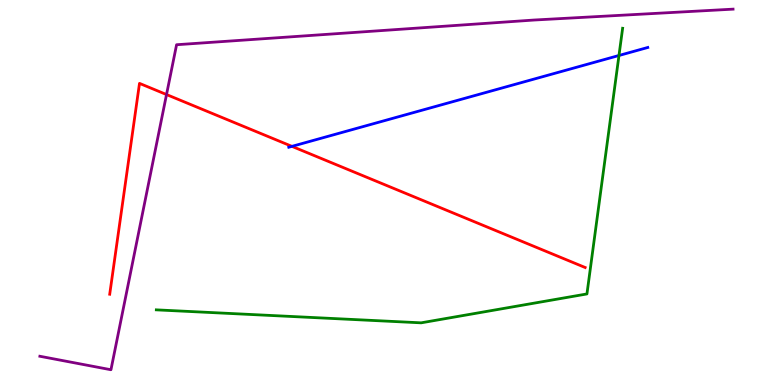[{'lines': ['blue', 'red'], 'intersections': [{'x': 3.77, 'y': 6.2}]}, {'lines': ['green', 'red'], 'intersections': []}, {'lines': ['purple', 'red'], 'intersections': [{'x': 2.15, 'y': 7.54}]}, {'lines': ['blue', 'green'], 'intersections': [{'x': 7.99, 'y': 8.56}]}, {'lines': ['blue', 'purple'], 'intersections': []}, {'lines': ['green', 'purple'], 'intersections': []}]